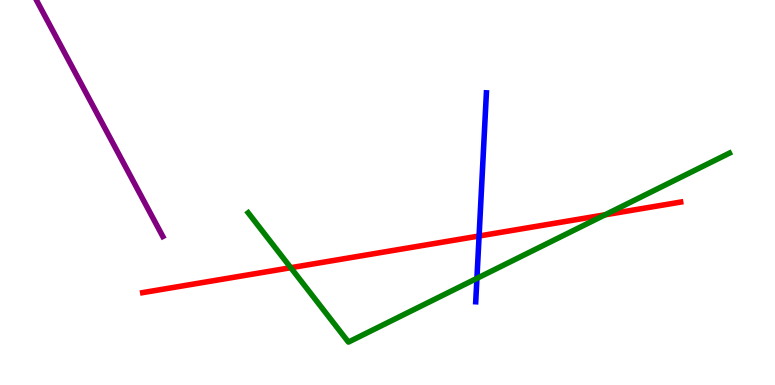[{'lines': ['blue', 'red'], 'intersections': [{'x': 6.18, 'y': 3.87}]}, {'lines': ['green', 'red'], 'intersections': [{'x': 3.75, 'y': 3.05}, {'x': 7.81, 'y': 4.42}]}, {'lines': ['purple', 'red'], 'intersections': []}, {'lines': ['blue', 'green'], 'intersections': [{'x': 6.15, 'y': 2.77}]}, {'lines': ['blue', 'purple'], 'intersections': []}, {'lines': ['green', 'purple'], 'intersections': []}]